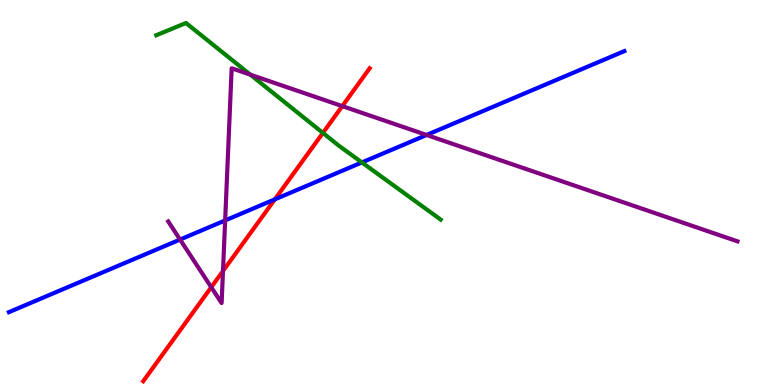[{'lines': ['blue', 'red'], 'intersections': [{'x': 3.55, 'y': 4.82}]}, {'lines': ['green', 'red'], 'intersections': [{'x': 4.17, 'y': 6.55}]}, {'lines': ['purple', 'red'], 'intersections': [{'x': 2.73, 'y': 2.54}, {'x': 2.88, 'y': 2.96}, {'x': 4.42, 'y': 7.24}]}, {'lines': ['blue', 'green'], 'intersections': [{'x': 4.67, 'y': 5.78}]}, {'lines': ['blue', 'purple'], 'intersections': [{'x': 2.32, 'y': 3.78}, {'x': 2.91, 'y': 4.27}, {'x': 5.5, 'y': 6.49}]}, {'lines': ['green', 'purple'], 'intersections': [{'x': 3.23, 'y': 8.06}]}]